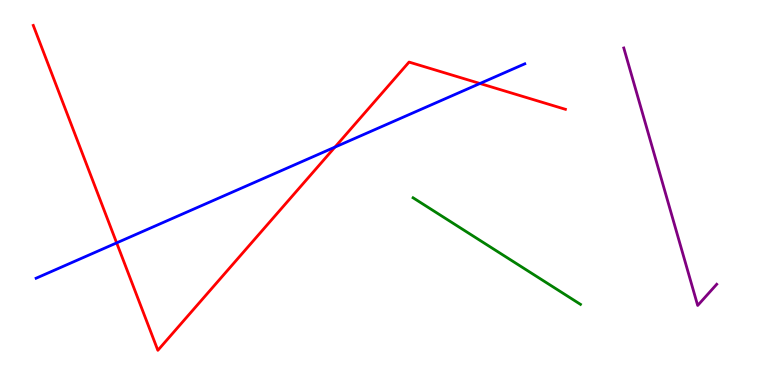[{'lines': ['blue', 'red'], 'intersections': [{'x': 1.51, 'y': 3.69}, {'x': 4.32, 'y': 6.18}, {'x': 6.19, 'y': 7.83}]}, {'lines': ['green', 'red'], 'intersections': []}, {'lines': ['purple', 'red'], 'intersections': []}, {'lines': ['blue', 'green'], 'intersections': []}, {'lines': ['blue', 'purple'], 'intersections': []}, {'lines': ['green', 'purple'], 'intersections': []}]